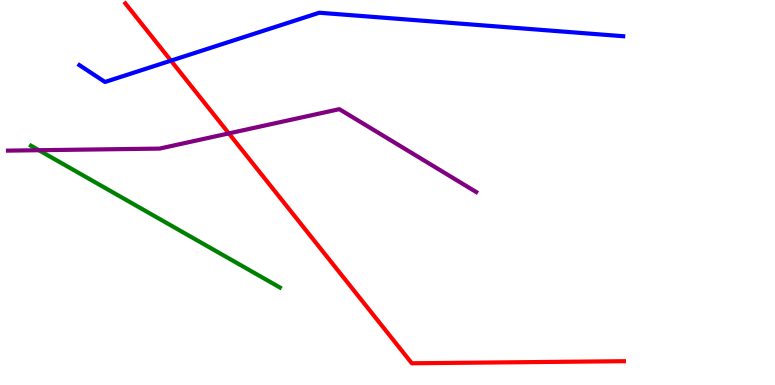[{'lines': ['blue', 'red'], 'intersections': [{'x': 2.21, 'y': 8.42}]}, {'lines': ['green', 'red'], 'intersections': []}, {'lines': ['purple', 'red'], 'intersections': [{'x': 2.95, 'y': 6.54}]}, {'lines': ['blue', 'green'], 'intersections': []}, {'lines': ['blue', 'purple'], 'intersections': []}, {'lines': ['green', 'purple'], 'intersections': [{'x': 0.501, 'y': 6.1}]}]